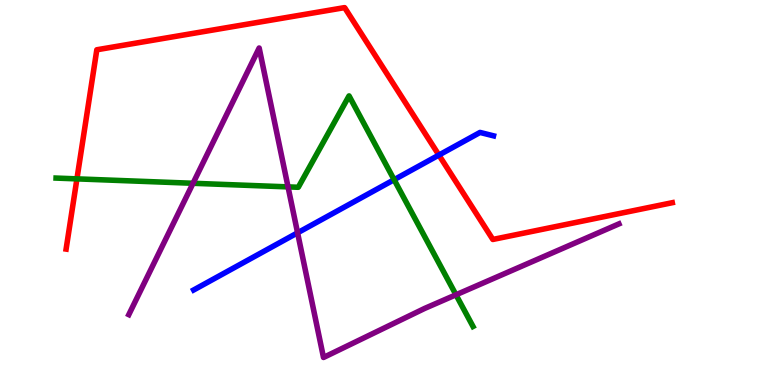[{'lines': ['blue', 'red'], 'intersections': [{'x': 5.66, 'y': 5.97}]}, {'lines': ['green', 'red'], 'intersections': [{'x': 0.993, 'y': 5.35}]}, {'lines': ['purple', 'red'], 'intersections': []}, {'lines': ['blue', 'green'], 'intersections': [{'x': 5.09, 'y': 5.33}]}, {'lines': ['blue', 'purple'], 'intersections': [{'x': 3.84, 'y': 3.95}]}, {'lines': ['green', 'purple'], 'intersections': [{'x': 2.49, 'y': 5.24}, {'x': 3.72, 'y': 5.15}, {'x': 5.88, 'y': 2.34}]}]